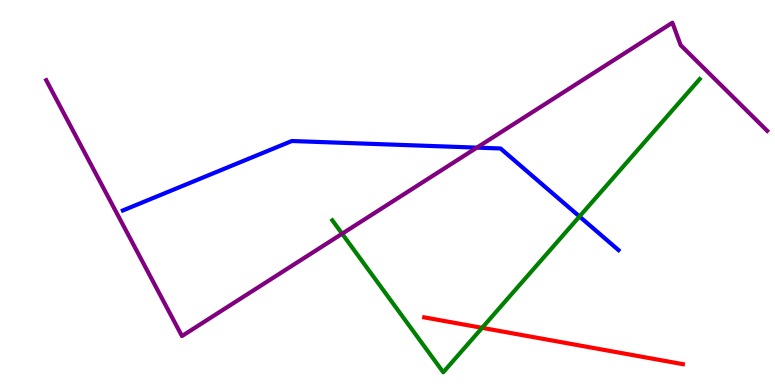[{'lines': ['blue', 'red'], 'intersections': []}, {'lines': ['green', 'red'], 'intersections': [{'x': 6.22, 'y': 1.48}]}, {'lines': ['purple', 'red'], 'intersections': []}, {'lines': ['blue', 'green'], 'intersections': [{'x': 7.48, 'y': 4.38}]}, {'lines': ['blue', 'purple'], 'intersections': [{'x': 6.15, 'y': 6.17}]}, {'lines': ['green', 'purple'], 'intersections': [{'x': 4.41, 'y': 3.93}]}]